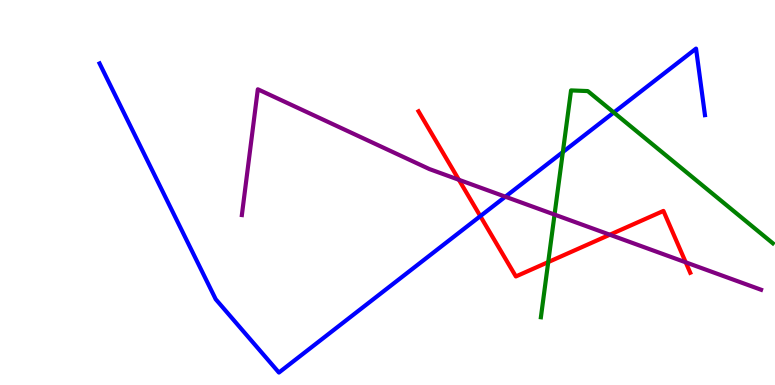[{'lines': ['blue', 'red'], 'intersections': [{'x': 6.2, 'y': 4.39}]}, {'lines': ['green', 'red'], 'intersections': [{'x': 7.07, 'y': 3.19}]}, {'lines': ['purple', 'red'], 'intersections': [{'x': 5.92, 'y': 5.33}, {'x': 7.87, 'y': 3.9}, {'x': 8.85, 'y': 3.19}]}, {'lines': ['blue', 'green'], 'intersections': [{'x': 7.26, 'y': 6.05}, {'x': 7.92, 'y': 7.08}]}, {'lines': ['blue', 'purple'], 'intersections': [{'x': 6.52, 'y': 4.89}]}, {'lines': ['green', 'purple'], 'intersections': [{'x': 7.16, 'y': 4.43}]}]